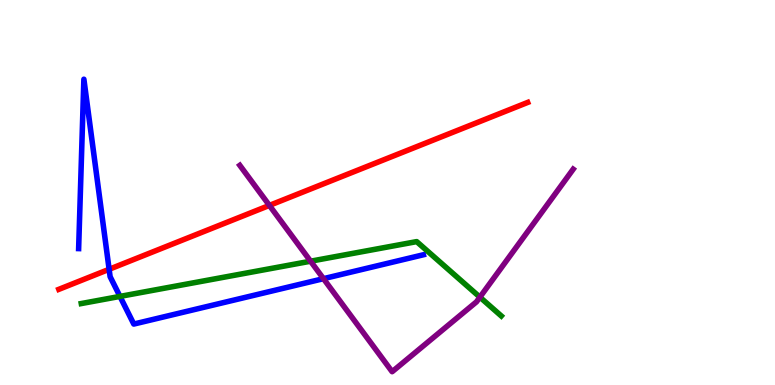[{'lines': ['blue', 'red'], 'intersections': [{'x': 1.41, 'y': 3.01}]}, {'lines': ['green', 'red'], 'intersections': []}, {'lines': ['purple', 'red'], 'intersections': [{'x': 3.48, 'y': 4.66}]}, {'lines': ['blue', 'green'], 'intersections': [{'x': 1.55, 'y': 2.3}]}, {'lines': ['blue', 'purple'], 'intersections': [{'x': 4.17, 'y': 2.76}]}, {'lines': ['green', 'purple'], 'intersections': [{'x': 4.01, 'y': 3.22}, {'x': 6.19, 'y': 2.28}]}]